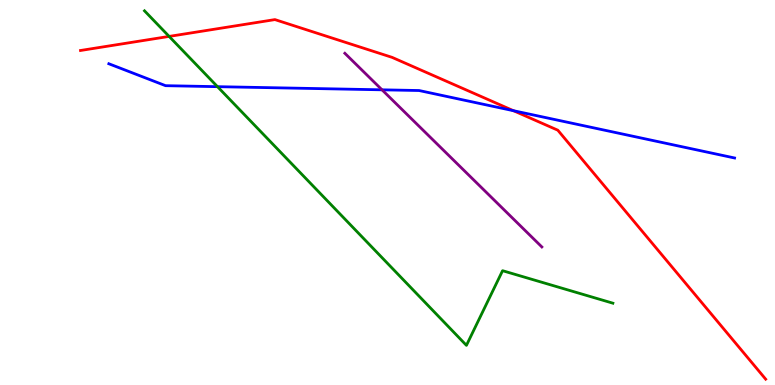[{'lines': ['blue', 'red'], 'intersections': [{'x': 6.63, 'y': 7.12}]}, {'lines': ['green', 'red'], 'intersections': [{'x': 2.18, 'y': 9.05}]}, {'lines': ['purple', 'red'], 'intersections': []}, {'lines': ['blue', 'green'], 'intersections': [{'x': 2.81, 'y': 7.75}]}, {'lines': ['blue', 'purple'], 'intersections': [{'x': 4.93, 'y': 7.67}]}, {'lines': ['green', 'purple'], 'intersections': []}]